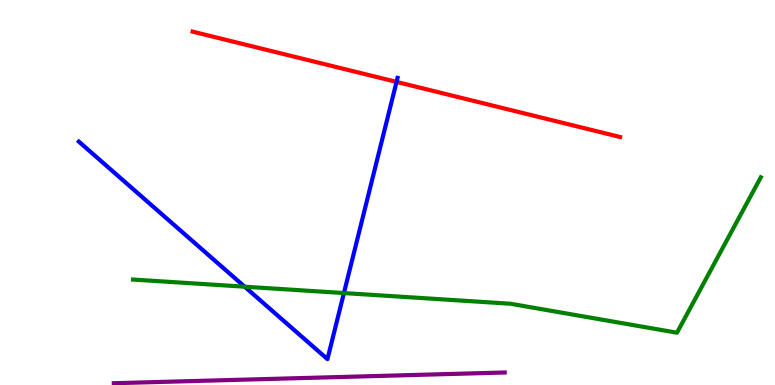[{'lines': ['blue', 'red'], 'intersections': [{'x': 5.12, 'y': 7.87}]}, {'lines': ['green', 'red'], 'intersections': []}, {'lines': ['purple', 'red'], 'intersections': []}, {'lines': ['blue', 'green'], 'intersections': [{'x': 3.16, 'y': 2.55}, {'x': 4.44, 'y': 2.39}]}, {'lines': ['blue', 'purple'], 'intersections': []}, {'lines': ['green', 'purple'], 'intersections': []}]